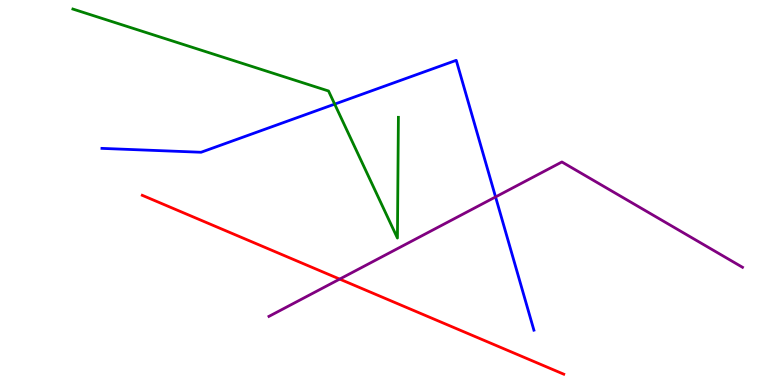[{'lines': ['blue', 'red'], 'intersections': []}, {'lines': ['green', 'red'], 'intersections': []}, {'lines': ['purple', 'red'], 'intersections': [{'x': 4.38, 'y': 2.75}]}, {'lines': ['blue', 'green'], 'intersections': [{'x': 4.32, 'y': 7.3}]}, {'lines': ['blue', 'purple'], 'intersections': [{'x': 6.39, 'y': 4.88}]}, {'lines': ['green', 'purple'], 'intersections': []}]